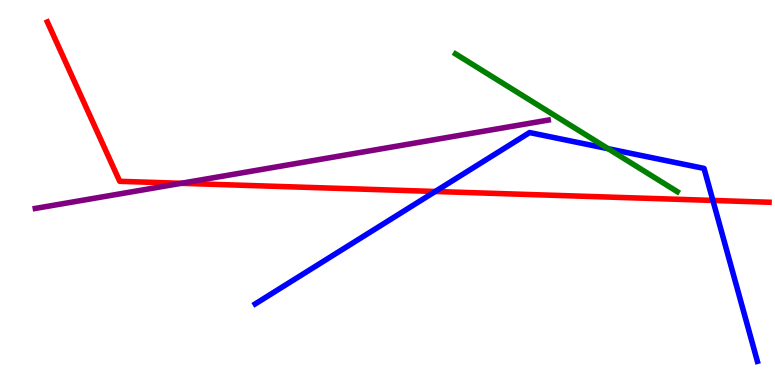[{'lines': ['blue', 'red'], 'intersections': [{'x': 5.62, 'y': 5.03}, {'x': 9.2, 'y': 4.79}]}, {'lines': ['green', 'red'], 'intersections': []}, {'lines': ['purple', 'red'], 'intersections': [{'x': 2.34, 'y': 5.24}]}, {'lines': ['blue', 'green'], 'intersections': [{'x': 7.85, 'y': 6.14}]}, {'lines': ['blue', 'purple'], 'intersections': []}, {'lines': ['green', 'purple'], 'intersections': []}]